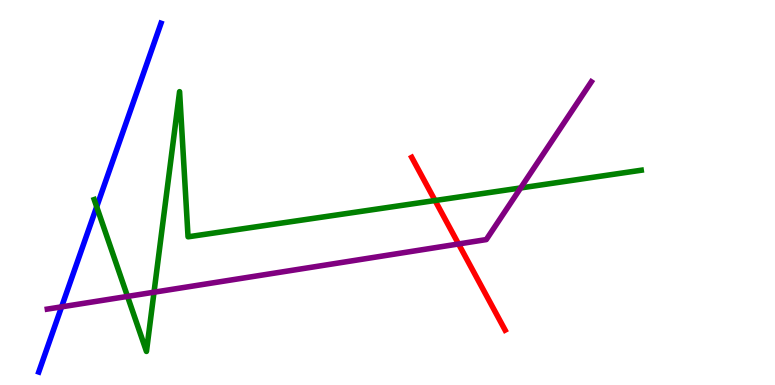[{'lines': ['blue', 'red'], 'intersections': []}, {'lines': ['green', 'red'], 'intersections': [{'x': 5.61, 'y': 4.79}]}, {'lines': ['purple', 'red'], 'intersections': [{'x': 5.92, 'y': 3.66}]}, {'lines': ['blue', 'green'], 'intersections': [{'x': 1.25, 'y': 4.63}]}, {'lines': ['blue', 'purple'], 'intersections': [{'x': 0.795, 'y': 2.03}]}, {'lines': ['green', 'purple'], 'intersections': [{'x': 1.65, 'y': 2.3}, {'x': 1.99, 'y': 2.41}, {'x': 6.72, 'y': 5.12}]}]